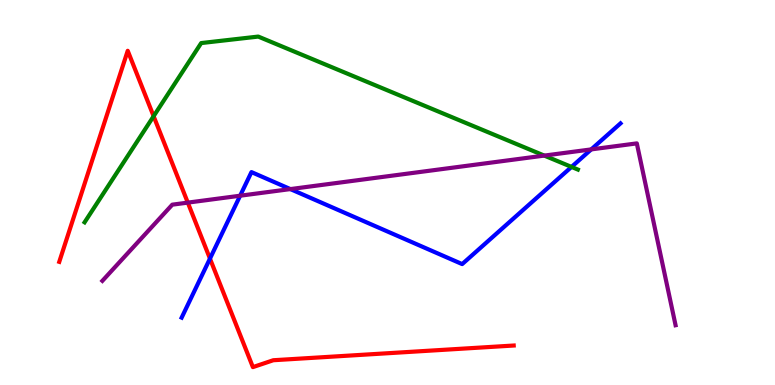[{'lines': ['blue', 'red'], 'intersections': [{'x': 2.71, 'y': 3.28}]}, {'lines': ['green', 'red'], 'intersections': [{'x': 1.98, 'y': 6.98}]}, {'lines': ['purple', 'red'], 'intersections': [{'x': 2.42, 'y': 4.74}]}, {'lines': ['blue', 'green'], 'intersections': [{'x': 7.37, 'y': 5.66}]}, {'lines': ['blue', 'purple'], 'intersections': [{'x': 3.1, 'y': 4.92}, {'x': 3.75, 'y': 5.09}, {'x': 7.63, 'y': 6.12}]}, {'lines': ['green', 'purple'], 'intersections': [{'x': 7.02, 'y': 5.96}]}]